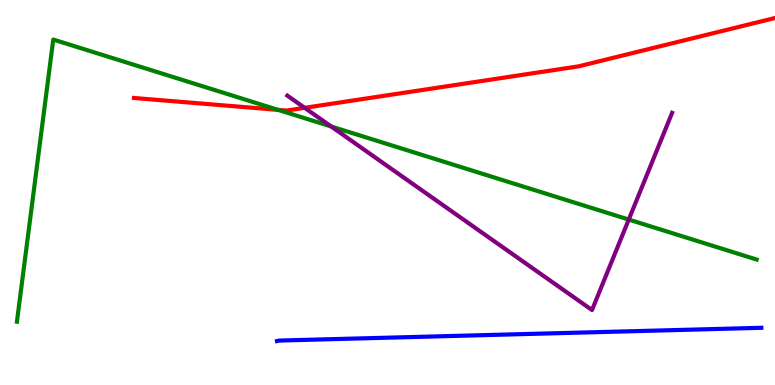[{'lines': ['blue', 'red'], 'intersections': []}, {'lines': ['green', 'red'], 'intersections': [{'x': 3.59, 'y': 7.15}]}, {'lines': ['purple', 'red'], 'intersections': [{'x': 3.93, 'y': 7.2}]}, {'lines': ['blue', 'green'], 'intersections': []}, {'lines': ['blue', 'purple'], 'intersections': []}, {'lines': ['green', 'purple'], 'intersections': [{'x': 4.27, 'y': 6.71}, {'x': 8.11, 'y': 4.3}]}]